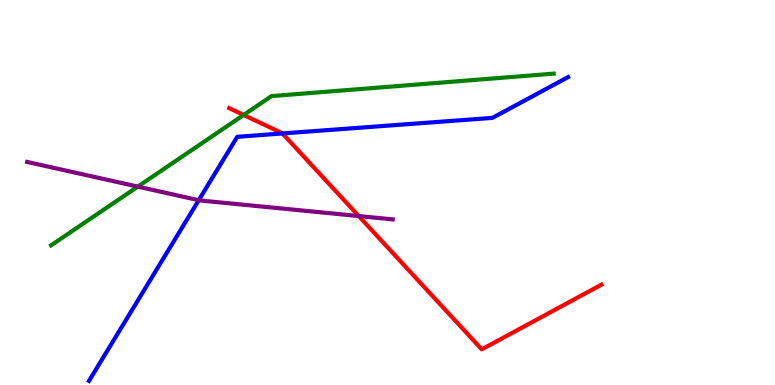[{'lines': ['blue', 'red'], 'intersections': [{'x': 3.64, 'y': 6.53}]}, {'lines': ['green', 'red'], 'intersections': [{'x': 3.14, 'y': 7.01}]}, {'lines': ['purple', 'red'], 'intersections': [{'x': 4.63, 'y': 4.39}]}, {'lines': ['blue', 'green'], 'intersections': []}, {'lines': ['blue', 'purple'], 'intersections': [{'x': 2.56, 'y': 4.8}]}, {'lines': ['green', 'purple'], 'intersections': [{'x': 1.78, 'y': 5.15}]}]